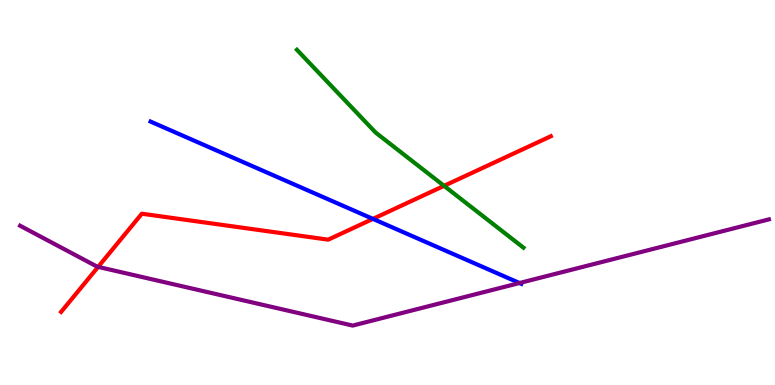[{'lines': ['blue', 'red'], 'intersections': [{'x': 4.81, 'y': 4.31}]}, {'lines': ['green', 'red'], 'intersections': [{'x': 5.73, 'y': 5.17}]}, {'lines': ['purple', 'red'], 'intersections': [{'x': 1.27, 'y': 3.07}]}, {'lines': ['blue', 'green'], 'intersections': []}, {'lines': ['blue', 'purple'], 'intersections': [{'x': 6.7, 'y': 2.65}]}, {'lines': ['green', 'purple'], 'intersections': []}]